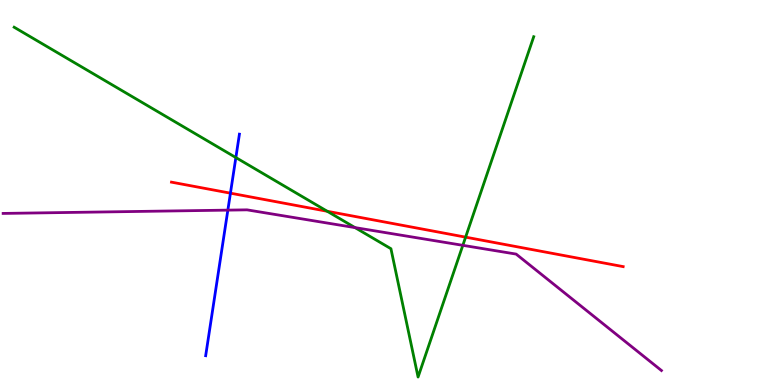[{'lines': ['blue', 'red'], 'intersections': [{'x': 2.97, 'y': 4.98}]}, {'lines': ['green', 'red'], 'intersections': [{'x': 4.22, 'y': 4.51}, {'x': 6.01, 'y': 3.84}]}, {'lines': ['purple', 'red'], 'intersections': []}, {'lines': ['blue', 'green'], 'intersections': [{'x': 3.04, 'y': 5.91}]}, {'lines': ['blue', 'purple'], 'intersections': [{'x': 2.94, 'y': 4.54}]}, {'lines': ['green', 'purple'], 'intersections': [{'x': 4.58, 'y': 4.09}, {'x': 5.97, 'y': 3.63}]}]